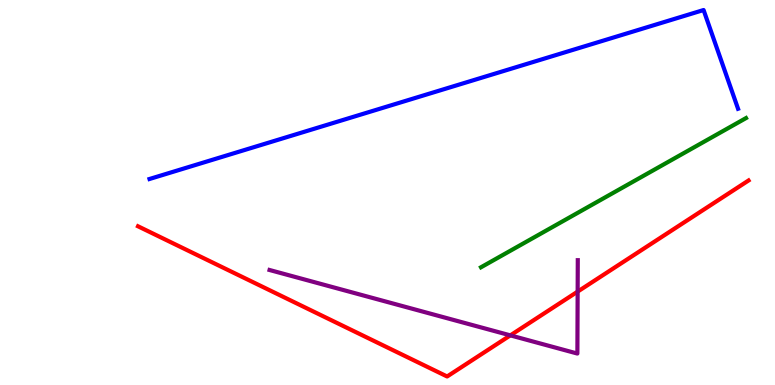[{'lines': ['blue', 'red'], 'intersections': []}, {'lines': ['green', 'red'], 'intersections': []}, {'lines': ['purple', 'red'], 'intersections': [{'x': 6.59, 'y': 1.29}, {'x': 7.45, 'y': 2.43}]}, {'lines': ['blue', 'green'], 'intersections': []}, {'lines': ['blue', 'purple'], 'intersections': []}, {'lines': ['green', 'purple'], 'intersections': []}]